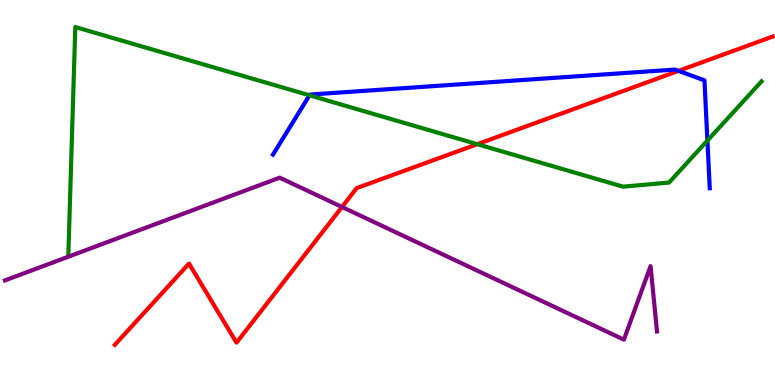[{'lines': ['blue', 'red'], 'intersections': [{'x': 8.75, 'y': 8.16}]}, {'lines': ['green', 'red'], 'intersections': [{'x': 6.16, 'y': 6.25}]}, {'lines': ['purple', 'red'], 'intersections': [{'x': 4.41, 'y': 4.62}]}, {'lines': ['blue', 'green'], 'intersections': [{'x': 3.99, 'y': 7.52}, {'x': 9.13, 'y': 6.35}]}, {'lines': ['blue', 'purple'], 'intersections': []}, {'lines': ['green', 'purple'], 'intersections': []}]